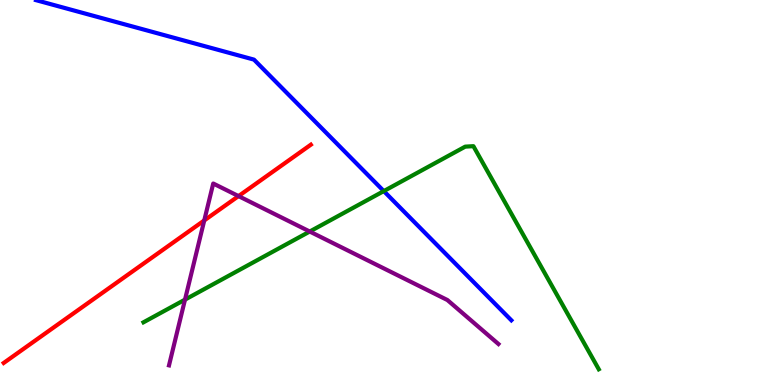[{'lines': ['blue', 'red'], 'intersections': []}, {'lines': ['green', 'red'], 'intersections': []}, {'lines': ['purple', 'red'], 'intersections': [{'x': 2.64, 'y': 4.27}, {'x': 3.08, 'y': 4.91}]}, {'lines': ['blue', 'green'], 'intersections': [{'x': 4.95, 'y': 5.04}]}, {'lines': ['blue', 'purple'], 'intersections': []}, {'lines': ['green', 'purple'], 'intersections': [{'x': 2.39, 'y': 2.22}, {'x': 4.0, 'y': 3.99}]}]